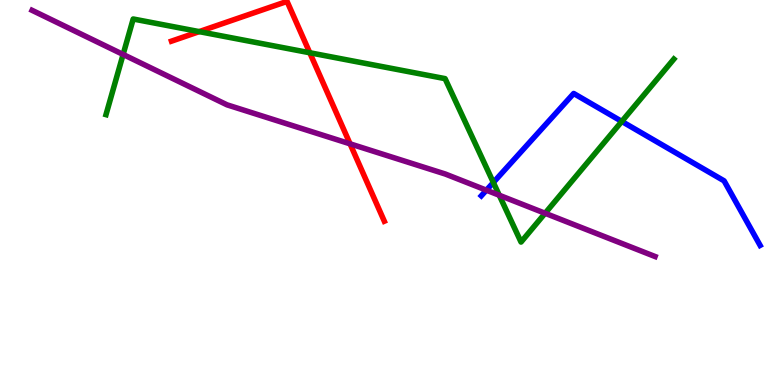[{'lines': ['blue', 'red'], 'intersections': []}, {'lines': ['green', 'red'], 'intersections': [{'x': 2.57, 'y': 9.18}, {'x': 4.0, 'y': 8.63}]}, {'lines': ['purple', 'red'], 'intersections': [{'x': 4.52, 'y': 6.26}]}, {'lines': ['blue', 'green'], 'intersections': [{'x': 6.37, 'y': 5.26}, {'x': 8.02, 'y': 6.85}]}, {'lines': ['blue', 'purple'], 'intersections': [{'x': 6.28, 'y': 5.06}]}, {'lines': ['green', 'purple'], 'intersections': [{'x': 1.59, 'y': 8.59}, {'x': 6.44, 'y': 4.93}, {'x': 7.03, 'y': 4.46}]}]